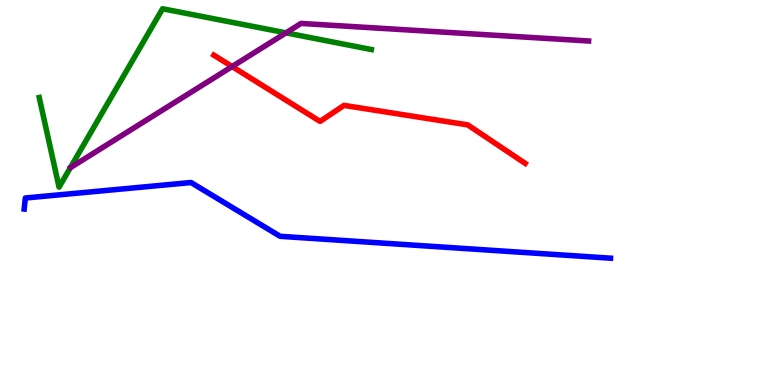[{'lines': ['blue', 'red'], 'intersections': []}, {'lines': ['green', 'red'], 'intersections': []}, {'lines': ['purple', 'red'], 'intersections': [{'x': 2.99, 'y': 8.27}]}, {'lines': ['blue', 'green'], 'intersections': []}, {'lines': ['blue', 'purple'], 'intersections': []}, {'lines': ['green', 'purple'], 'intersections': [{'x': 3.69, 'y': 9.15}]}]